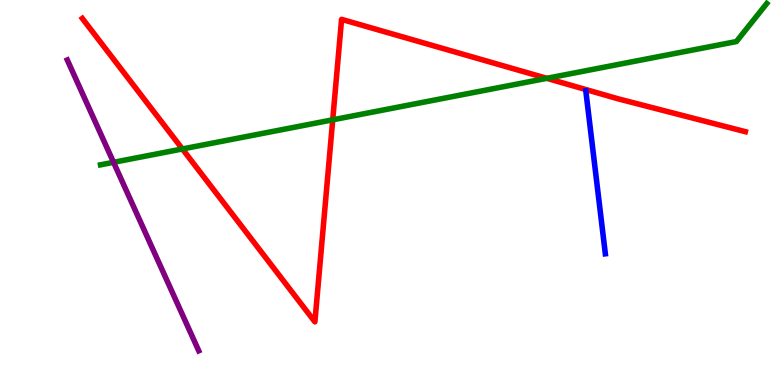[{'lines': ['blue', 'red'], 'intersections': []}, {'lines': ['green', 'red'], 'intersections': [{'x': 2.35, 'y': 6.13}, {'x': 4.29, 'y': 6.89}, {'x': 7.06, 'y': 7.97}]}, {'lines': ['purple', 'red'], 'intersections': []}, {'lines': ['blue', 'green'], 'intersections': []}, {'lines': ['blue', 'purple'], 'intersections': []}, {'lines': ['green', 'purple'], 'intersections': [{'x': 1.47, 'y': 5.78}]}]